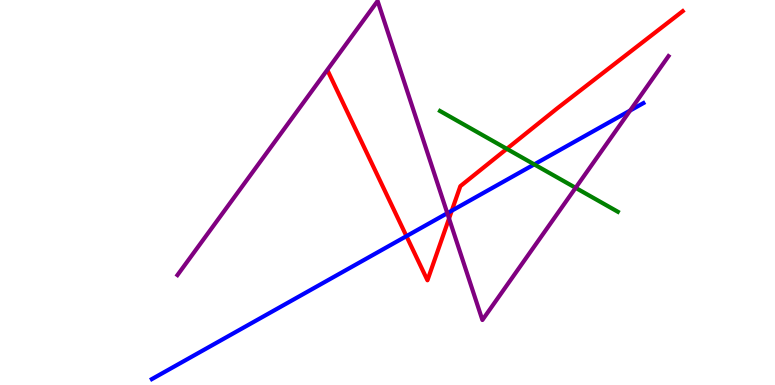[{'lines': ['blue', 'red'], 'intersections': [{'x': 5.24, 'y': 3.87}, {'x': 5.83, 'y': 4.53}]}, {'lines': ['green', 'red'], 'intersections': [{'x': 6.54, 'y': 6.13}]}, {'lines': ['purple', 'red'], 'intersections': [{'x': 5.79, 'y': 4.32}]}, {'lines': ['blue', 'green'], 'intersections': [{'x': 6.89, 'y': 5.73}]}, {'lines': ['blue', 'purple'], 'intersections': [{'x': 5.77, 'y': 4.46}, {'x': 8.13, 'y': 7.13}]}, {'lines': ['green', 'purple'], 'intersections': [{'x': 7.43, 'y': 5.12}]}]